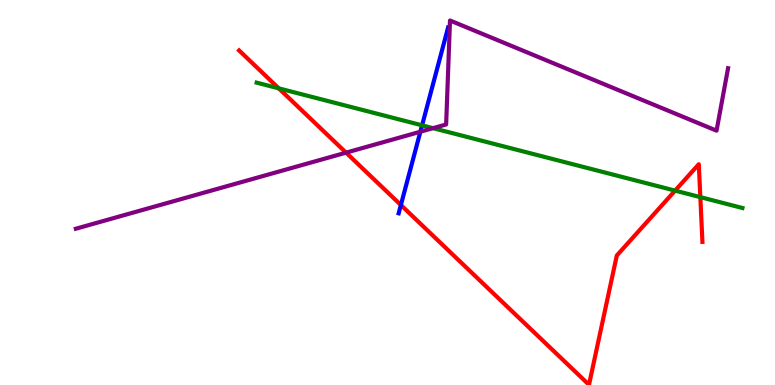[{'lines': ['blue', 'red'], 'intersections': [{'x': 5.17, 'y': 4.67}]}, {'lines': ['green', 'red'], 'intersections': [{'x': 3.6, 'y': 7.71}, {'x': 8.71, 'y': 5.05}, {'x': 9.04, 'y': 4.88}]}, {'lines': ['purple', 'red'], 'intersections': [{'x': 4.47, 'y': 6.04}]}, {'lines': ['blue', 'green'], 'intersections': [{'x': 5.45, 'y': 6.74}]}, {'lines': ['blue', 'purple'], 'intersections': [{'x': 5.42, 'y': 6.58}]}, {'lines': ['green', 'purple'], 'intersections': [{'x': 5.59, 'y': 6.67}]}]